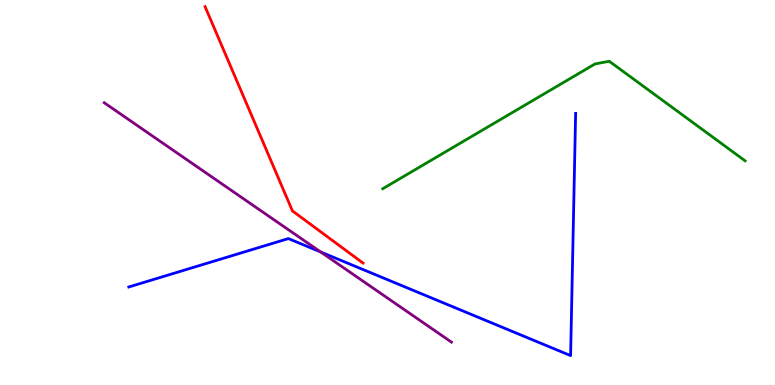[{'lines': ['blue', 'red'], 'intersections': []}, {'lines': ['green', 'red'], 'intersections': []}, {'lines': ['purple', 'red'], 'intersections': []}, {'lines': ['blue', 'green'], 'intersections': []}, {'lines': ['blue', 'purple'], 'intersections': [{'x': 4.14, 'y': 3.45}]}, {'lines': ['green', 'purple'], 'intersections': []}]